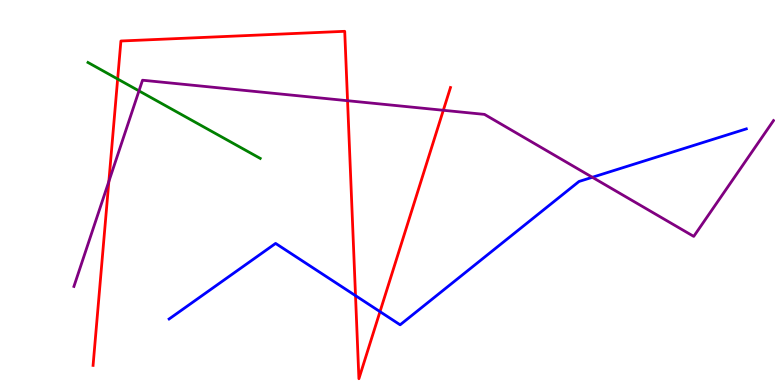[{'lines': ['blue', 'red'], 'intersections': [{'x': 4.59, 'y': 2.32}, {'x': 4.9, 'y': 1.91}]}, {'lines': ['green', 'red'], 'intersections': [{'x': 1.52, 'y': 7.95}]}, {'lines': ['purple', 'red'], 'intersections': [{'x': 1.4, 'y': 5.29}, {'x': 4.48, 'y': 7.38}, {'x': 5.72, 'y': 7.14}]}, {'lines': ['blue', 'green'], 'intersections': []}, {'lines': ['blue', 'purple'], 'intersections': [{'x': 7.64, 'y': 5.4}]}, {'lines': ['green', 'purple'], 'intersections': [{'x': 1.79, 'y': 7.64}]}]